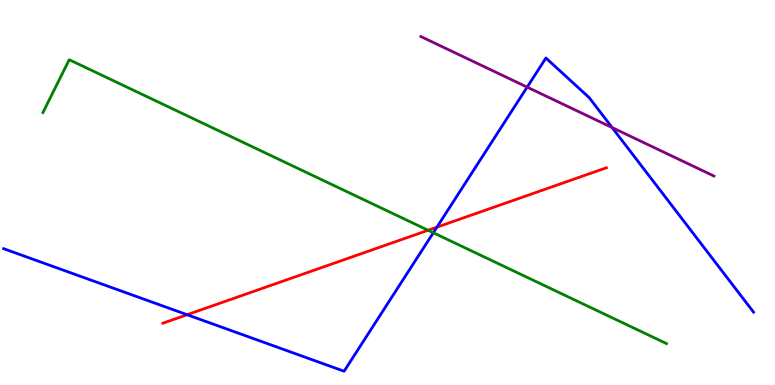[{'lines': ['blue', 'red'], 'intersections': [{'x': 2.41, 'y': 1.83}, {'x': 5.64, 'y': 4.1}]}, {'lines': ['green', 'red'], 'intersections': [{'x': 5.52, 'y': 4.02}]}, {'lines': ['purple', 'red'], 'intersections': []}, {'lines': ['blue', 'green'], 'intersections': [{'x': 5.59, 'y': 3.95}]}, {'lines': ['blue', 'purple'], 'intersections': [{'x': 6.8, 'y': 7.74}, {'x': 7.9, 'y': 6.69}]}, {'lines': ['green', 'purple'], 'intersections': []}]